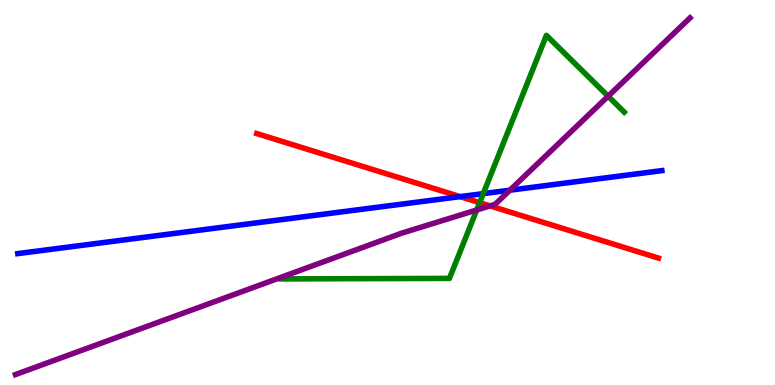[{'lines': ['blue', 'red'], 'intersections': [{'x': 5.94, 'y': 4.89}]}, {'lines': ['green', 'red'], 'intersections': [{'x': 6.19, 'y': 4.74}]}, {'lines': ['purple', 'red'], 'intersections': [{'x': 6.32, 'y': 4.65}]}, {'lines': ['blue', 'green'], 'intersections': [{'x': 6.24, 'y': 4.97}]}, {'lines': ['blue', 'purple'], 'intersections': [{'x': 6.58, 'y': 5.06}]}, {'lines': ['green', 'purple'], 'intersections': [{'x': 6.15, 'y': 4.55}, {'x': 7.85, 'y': 7.5}]}]